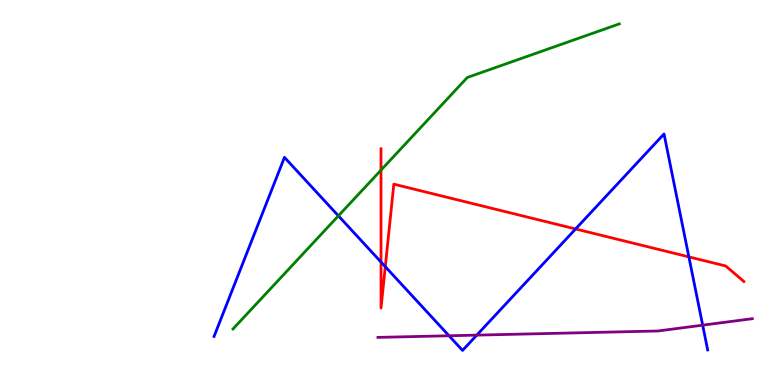[{'lines': ['blue', 'red'], 'intersections': [{'x': 4.92, 'y': 3.19}, {'x': 4.97, 'y': 3.07}, {'x': 7.43, 'y': 4.05}, {'x': 8.89, 'y': 3.33}]}, {'lines': ['green', 'red'], 'intersections': [{'x': 4.92, 'y': 5.58}]}, {'lines': ['purple', 'red'], 'intersections': []}, {'lines': ['blue', 'green'], 'intersections': [{'x': 4.37, 'y': 4.39}]}, {'lines': ['blue', 'purple'], 'intersections': [{'x': 5.79, 'y': 1.28}, {'x': 6.15, 'y': 1.3}, {'x': 9.07, 'y': 1.55}]}, {'lines': ['green', 'purple'], 'intersections': []}]